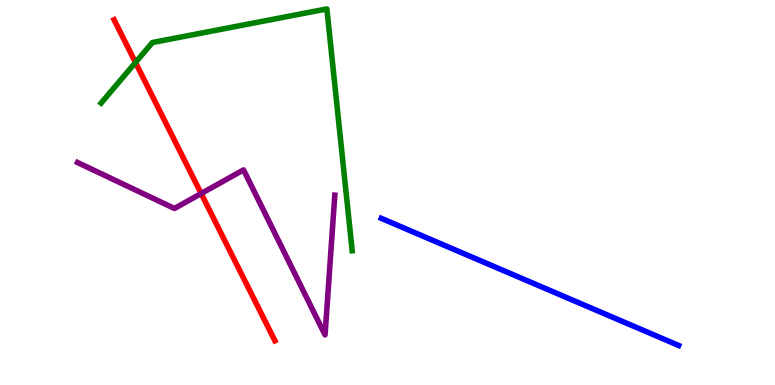[{'lines': ['blue', 'red'], 'intersections': []}, {'lines': ['green', 'red'], 'intersections': [{'x': 1.75, 'y': 8.38}]}, {'lines': ['purple', 'red'], 'intersections': [{'x': 2.6, 'y': 4.97}]}, {'lines': ['blue', 'green'], 'intersections': []}, {'lines': ['blue', 'purple'], 'intersections': []}, {'lines': ['green', 'purple'], 'intersections': []}]